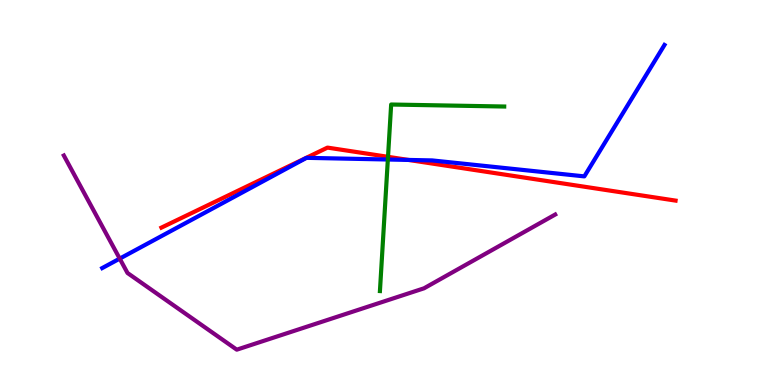[{'lines': ['blue', 'red'], 'intersections': [{'x': 5.27, 'y': 5.85}]}, {'lines': ['green', 'red'], 'intersections': [{'x': 5.01, 'y': 5.93}]}, {'lines': ['purple', 'red'], 'intersections': []}, {'lines': ['blue', 'green'], 'intersections': [{'x': 5.0, 'y': 5.86}]}, {'lines': ['blue', 'purple'], 'intersections': [{'x': 1.54, 'y': 3.28}]}, {'lines': ['green', 'purple'], 'intersections': []}]